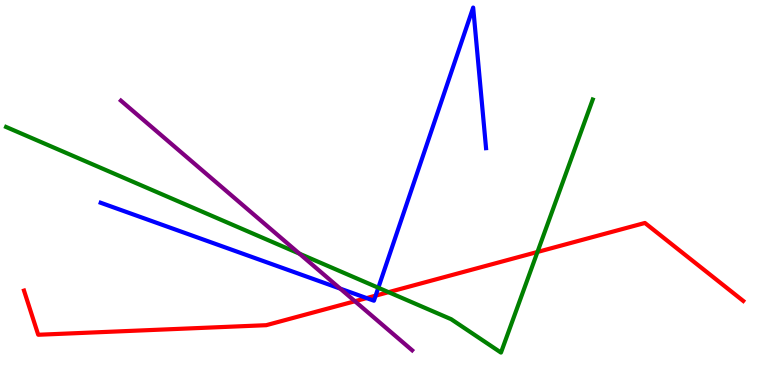[{'lines': ['blue', 'red'], 'intersections': [{'x': 4.73, 'y': 2.26}, {'x': 4.85, 'y': 2.32}]}, {'lines': ['green', 'red'], 'intersections': [{'x': 5.01, 'y': 2.41}, {'x': 6.94, 'y': 3.46}]}, {'lines': ['purple', 'red'], 'intersections': [{'x': 4.58, 'y': 2.18}]}, {'lines': ['blue', 'green'], 'intersections': [{'x': 4.88, 'y': 2.53}]}, {'lines': ['blue', 'purple'], 'intersections': [{'x': 4.39, 'y': 2.5}]}, {'lines': ['green', 'purple'], 'intersections': [{'x': 3.86, 'y': 3.41}]}]